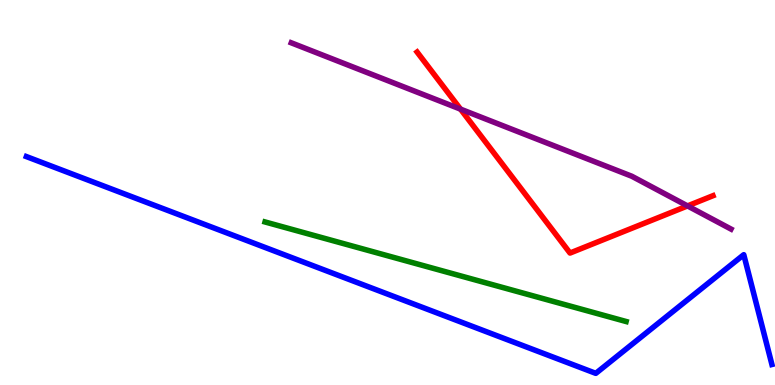[{'lines': ['blue', 'red'], 'intersections': []}, {'lines': ['green', 'red'], 'intersections': []}, {'lines': ['purple', 'red'], 'intersections': [{'x': 5.94, 'y': 7.17}, {'x': 8.87, 'y': 4.65}]}, {'lines': ['blue', 'green'], 'intersections': []}, {'lines': ['blue', 'purple'], 'intersections': []}, {'lines': ['green', 'purple'], 'intersections': []}]